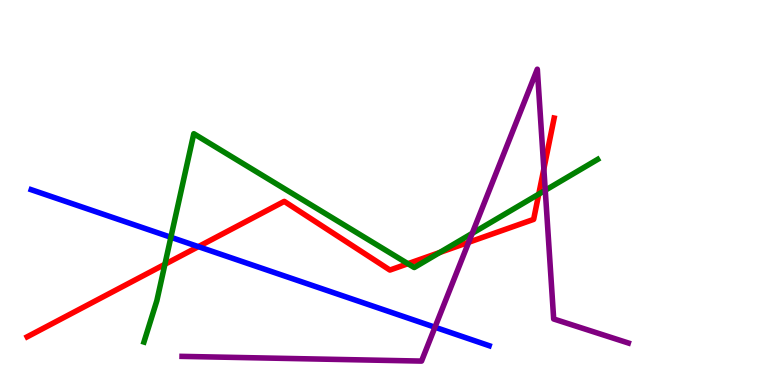[{'lines': ['blue', 'red'], 'intersections': [{'x': 2.56, 'y': 3.59}]}, {'lines': ['green', 'red'], 'intersections': [{'x': 2.13, 'y': 3.14}, {'x': 5.26, 'y': 3.15}, {'x': 5.67, 'y': 3.44}, {'x': 6.95, 'y': 4.96}]}, {'lines': ['purple', 'red'], 'intersections': [{'x': 6.05, 'y': 3.71}, {'x': 7.02, 'y': 5.61}]}, {'lines': ['blue', 'green'], 'intersections': [{'x': 2.2, 'y': 3.84}]}, {'lines': ['blue', 'purple'], 'intersections': [{'x': 5.61, 'y': 1.5}]}, {'lines': ['green', 'purple'], 'intersections': [{'x': 6.09, 'y': 3.94}, {'x': 7.04, 'y': 5.06}]}]